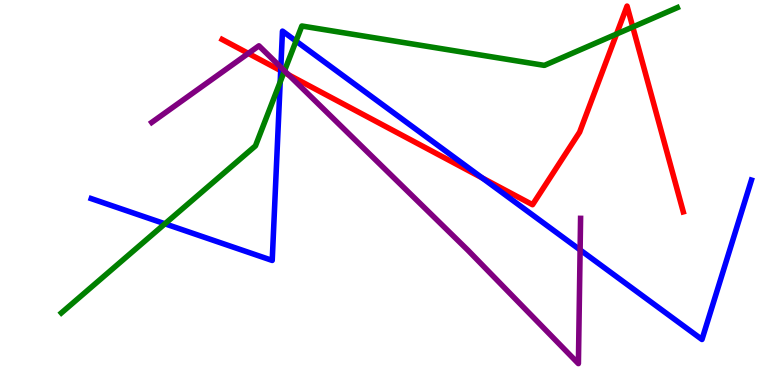[{'lines': ['blue', 'red'], 'intersections': [{'x': 3.62, 'y': 8.17}, {'x': 6.22, 'y': 5.38}]}, {'lines': ['green', 'red'], 'intersections': [{'x': 3.66, 'y': 8.12}, {'x': 7.96, 'y': 9.12}, {'x': 8.16, 'y': 9.3}]}, {'lines': ['purple', 'red'], 'intersections': [{'x': 3.2, 'y': 8.61}, {'x': 3.72, 'y': 8.06}]}, {'lines': ['blue', 'green'], 'intersections': [{'x': 2.13, 'y': 4.19}, {'x': 3.62, 'y': 7.87}, {'x': 3.82, 'y': 8.93}]}, {'lines': ['blue', 'purple'], 'intersections': [{'x': 3.62, 'y': 8.25}, {'x': 7.49, 'y': 3.51}]}, {'lines': ['green', 'purple'], 'intersections': [{'x': 3.67, 'y': 8.16}]}]